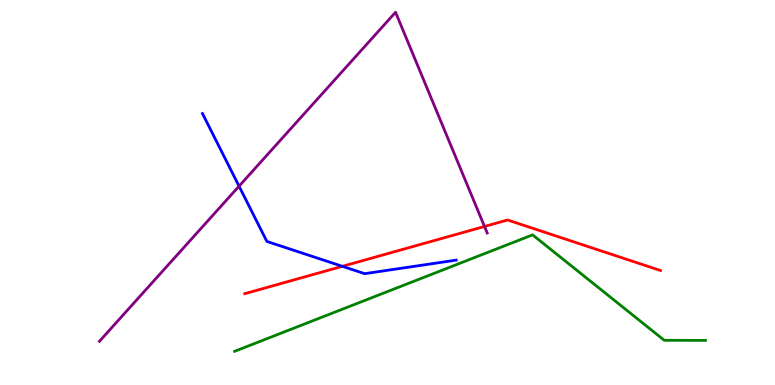[{'lines': ['blue', 'red'], 'intersections': [{'x': 4.42, 'y': 3.08}]}, {'lines': ['green', 'red'], 'intersections': []}, {'lines': ['purple', 'red'], 'intersections': [{'x': 6.25, 'y': 4.12}]}, {'lines': ['blue', 'green'], 'intersections': []}, {'lines': ['blue', 'purple'], 'intersections': [{'x': 3.08, 'y': 5.16}]}, {'lines': ['green', 'purple'], 'intersections': []}]